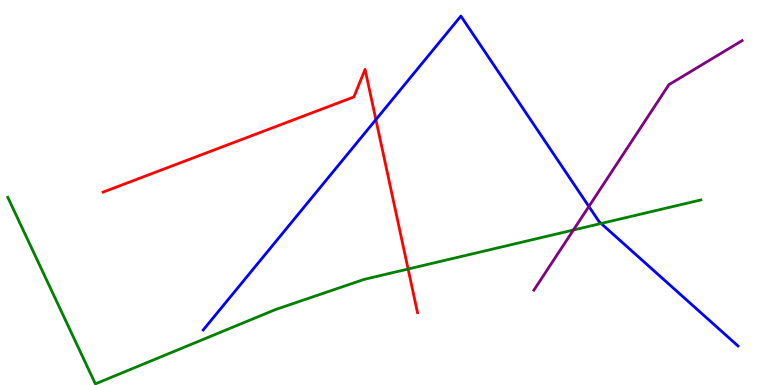[{'lines': ['blue', 'red'], 'intersections': [{'x': 4.85, 'y': 6.89}]}, {'lines': ['green', 'red'], 'intersections': [{'x': 5.27, 'y': 3.01}]}, {'lines': ['purple', 'red'], 'intersections': []}, {'lines': ['blue', 'green'], 'intersections': [{'x': 7.76, 'y': 4.2}]}, {'lines': ['blue', 'purple'], 'intersections': [{'x': 7.6, 'y': 4.64}]}, {'lines': ['green', 'purple'], 'intersections': [{'x': 7.4, 'y': 4.03}]}]